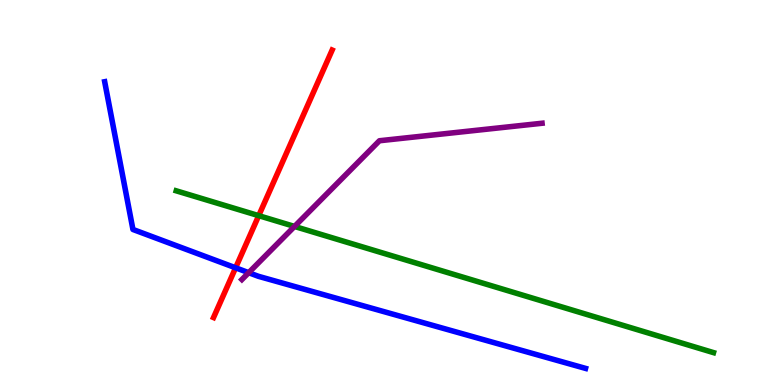[{'lines': ['blue', 'red'], 'intersections': [{'x': 3.04, 'y': 3.04}]}, {'lines': ['green', 'red'], 'intersections': [{'x': 3.34, 'y': 4.4}]}, {'lines': ['purple', 'red'], 'intersections': []}, {'lines': ['blue', 'green'], 'intersections': []}, {'lines': ['blue', 'purple'], 'intersections': [{'x': 3.21, 'y': 2.92}]}, {'lines': ['green', 'purple'], 'intersections': [{'x': 3.8, 'y': 4.12}]}]